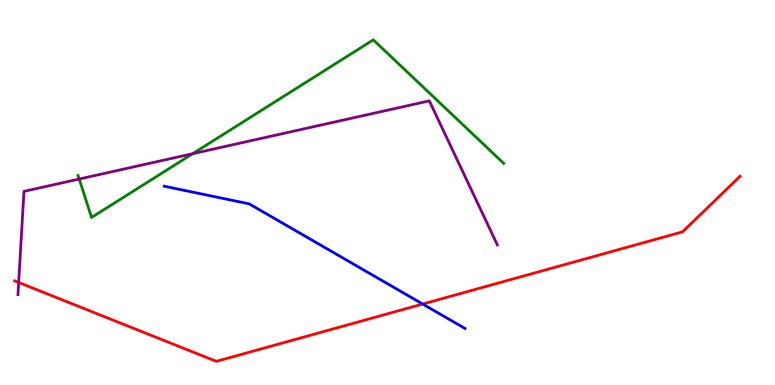[{'lines': ['blue', 'red'], 'intersections': [{'x': 5.45, 'y': 2.1}]}, {'lines': ['green', 'red'], 'intersections': []}, {'lines': ['purple', 'red'], 'intersections': [{'x': 0.241, 'y': 2.66}]}, {'lines': ['blue', 'green'], 'intersections': []}, {'lines': ['blue', 'purple'], 'intersections': []}, {'lines': ['green', 'purple'], 'intersections': [{'x': 1.02, 'y': 5.35}, {'x': 2.49, 'y': 6.01}]}]